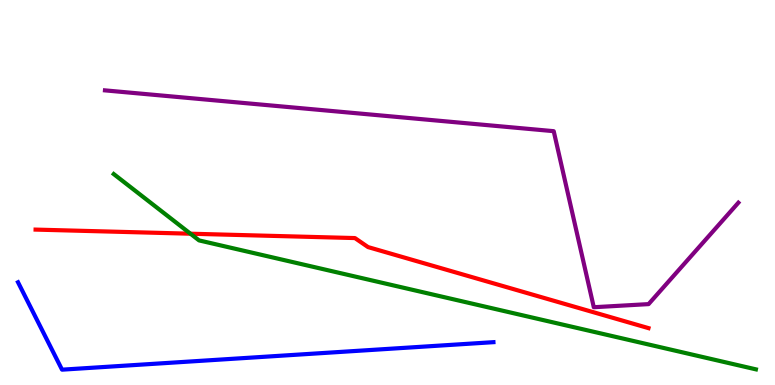[{'lines': ['blue', 'red'], 'intersections': []}, {'lines': ['green', 'red'], 'intersections': [{'x': 2.46, 'y': 3.93}]}, {'lines': ['purple', 'red'], 'intersections': []}, {'lines': ['blue', 'green'], 'intersections': []}, {'lines': ['blue', 'purple'], 'intersections': []}, {'lines': ['green', 'purple'], 'intersections': []}]